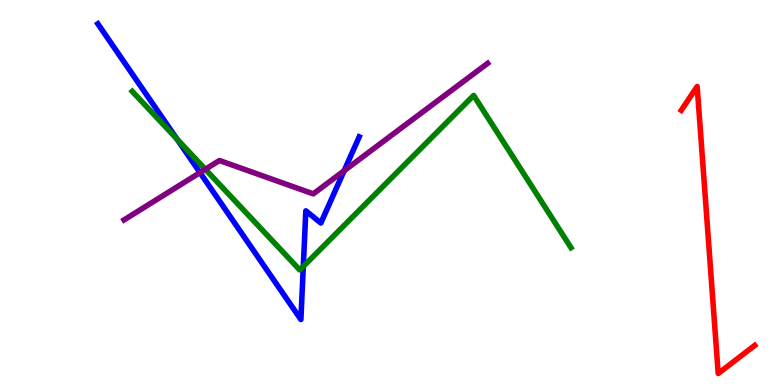[{'lines': ['blue', 'red'], 'intersections': []}, {'lines': ['green', 'red'], 'intersections': []}, {'lines': ['purple', 'red'], 'intersections': []}, {'lines': ['blue', 'green'], 'intersections': [{'x': 2.28, 'y': 6.39}, {'x': 3.91, 'y': 3.08}]}, {'lines': ['blue', 'purple'], 'intersections': [{'x': 2.58, 'y': 5.52}, {'x': 4.44, 'y': 5.56}]}, {'lines': ['green', 'purple'], 'intersections': [{'x': 2.65, 'y': 5.6}]}]